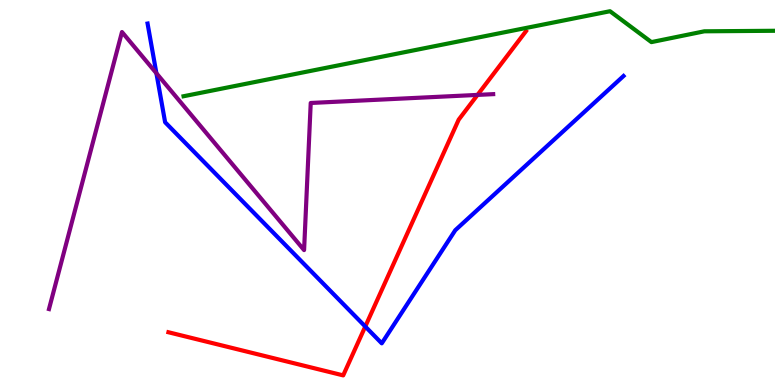[{'lines': ['blue', 'red'], 'intersections': [{'x': 4.71, 'y': 1.52}]}, {'lines': ['green', 'red'], 'intersections': []}, {'lines': ['purple', 'red'], 'intersections': [{'x': 6.16, 'y': 7.53}]}, {'lines': ['blue', 'green'], 'intersections': []}, {'lines': ['blue', 'purple'], 'intersections': [{'x': 2.02, 'y': 8.1}]}, {'lines': ['green', 'purple'], 'intersections': []}]